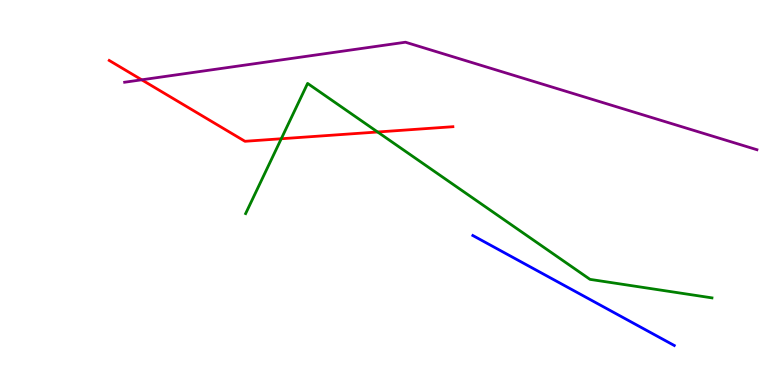[{'lines': ['blue', 'red'], 'intersections': []}, {'lines': ['green', 'red'], 'intersections': [{'x': 3.63, 'y': 6.4}, {'x': 4.87, 'y': 6.57}]}, {'lines': ['purple', 'red'], 'intersections': [{'x': 1.83, 'y': 7.93}]}, {'lines': ['blue', 'green'], 'intersections': []}, {'lines': ['blue', 'purple'], 'intersections': []}, {'lines': ['green', 'purple'], 'intersections': []}]